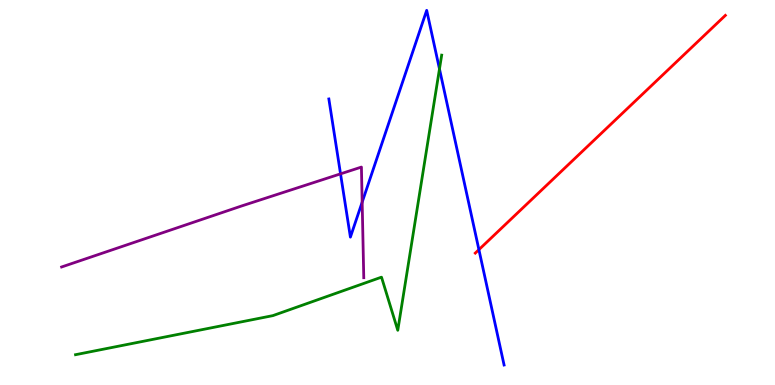[{'lines': ['blue', 'red'], 'intersections': [{'x': 6.18, 'y': 3.52}]}, {'lines': ['green', 'red'], 'intersections': []}, {'lines': ['purple', 'red'], 'intersections': []}, {'lines': ['blue', 'green'], 'intersections': [{'x': 5.67, 'y': 8.21}]}, {'lines': ['blue', 'purple'], 'intersections': [{'x': 4.39, 'y': 5.48}, {'x': 4.67, 'y': 4.75}]}, {'lines': ['green', 'purple'], 'intersections': []}]